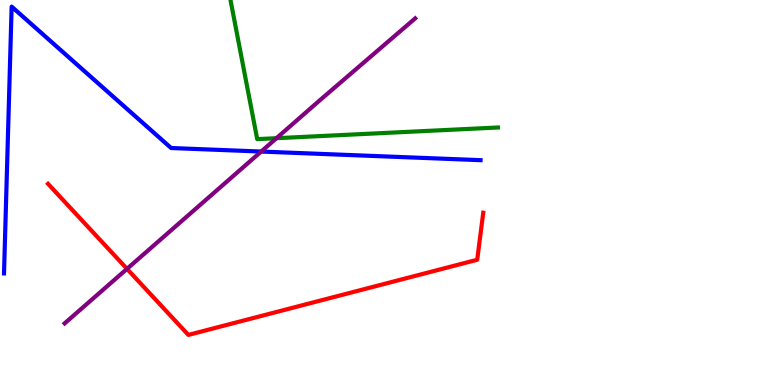[{'lines': ['blue', 'red'], 'intersections': []}, {'lines': ['green', 'red'], 'intersections': []}, {'lines': ['purple', 'red'], 'intersections': [{'x': 1.64, 'y': 3.02}]}, {'lines': ['blue', 'green'], 'intersections': []}, {'lines': ['blue', 'purple'], 'intersections': [{'x': 3.37, 'y': 6.06}]}, {'lines': ['green', 'purple'], 'intersections': [{'x': 3.57, 'y': 6.41}]}]